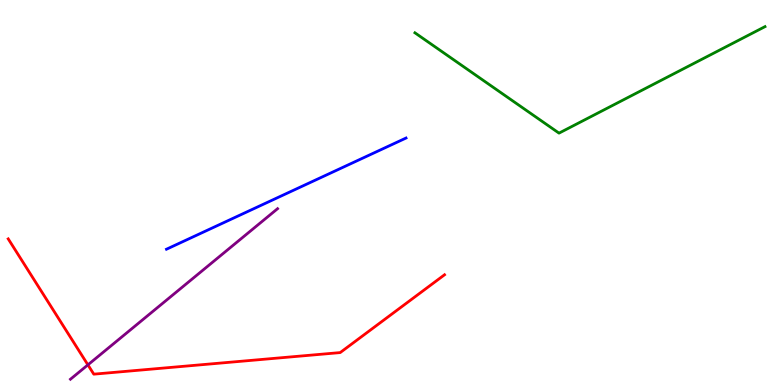[{'lines': ['blue', 'red'], 'intersections': []}, {'lines': ['green', 'red'], 'intersections': []}, {'lines': ['purple', 'red'], 'intersections': [{'x': 1.13, 'y': 0.523}]}, {'lines': ['blue', 'green'], 'intersections': []}, {'lines': ['blue', 'purple'], 'intersections': []}, {'lines': ['green', 'purple'], 'intersections': []}]